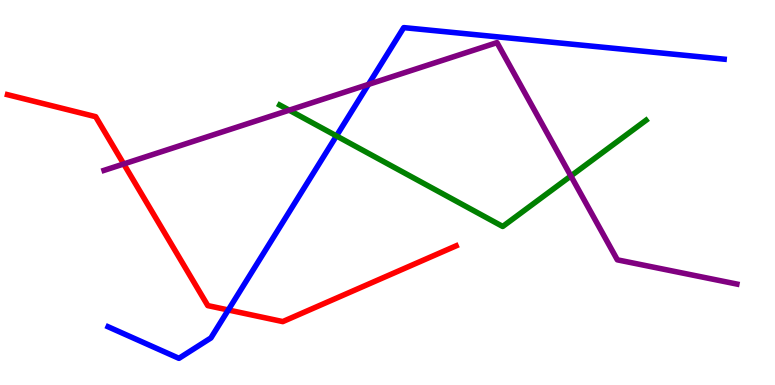[{'lines': ['blue', 'red'], 'intersections': [{'x': 2.95, 'y': 1.95}]}, {'lines': ['green', 'red'], 'intersections': []}, {'lines': ['purple', 'red'], 'intersections': [{'x': 1.6, 'y': 5.74}]}, {'lines': ['blue', 'green'], 'intersections': [{'x': 4.34, 'y': 6.47}]}, {'lines': ['blue', 'purple'], 'intersections': [{'x': 4.75, 'y': 7.81}]}, {'lines': ['green', 'purple'], 'intersections': [{'x': 3.73, 'y': 7.14}, {'x': 7.37, 'y': 5.43}]}]